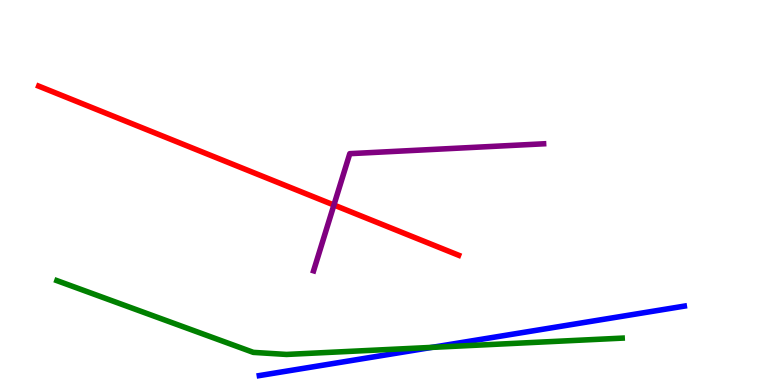[{'lines': ['blue', 'red'], 'intersections': []}, {'lines': ['green', 'red'], 'intersections': []}, {'lines': ['purple', 'red'], 'intersections': [{'x': 4.31, 'y': 4.67}]}, {'lines': ['blue', 'green'], 'intersections': [{'x': 5.57, 'y': 0.977}]}, {'lines': ['blue', 'purple'], 'intersections': []}, {'lines': ['green', 'purple'], 'intersections': []}]